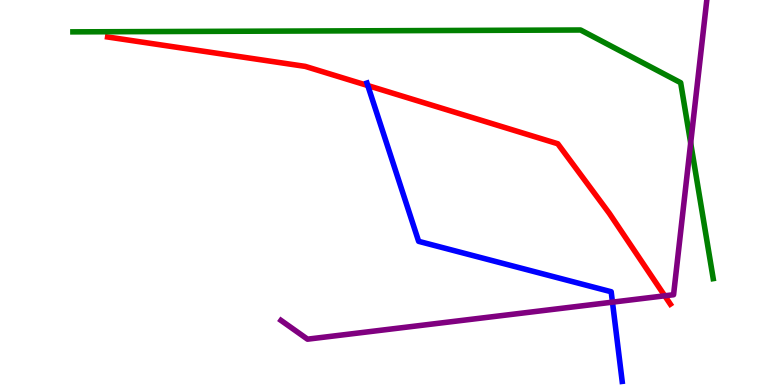[{'lines': ['blue', 'red'], 'intersections': [{'x': 4.75, 'y': 7.78}]}, {'lines': ['green', 'red'], 'intersections': []}, {'lines': ['purple', 'red'], 'intersections': [{'x': 8.58, 'y': 2.32}]}, {'lines': ['blue', 'green'], 'intersections': []}, {'lines': ['blue', 'purple'], 'intersections': [{'x': 7.9, 'y': 2.15}]}, {'lines': ['green', 'purple'], 'intersections': [{'x': 8.91, 'y': 6.29}]}]